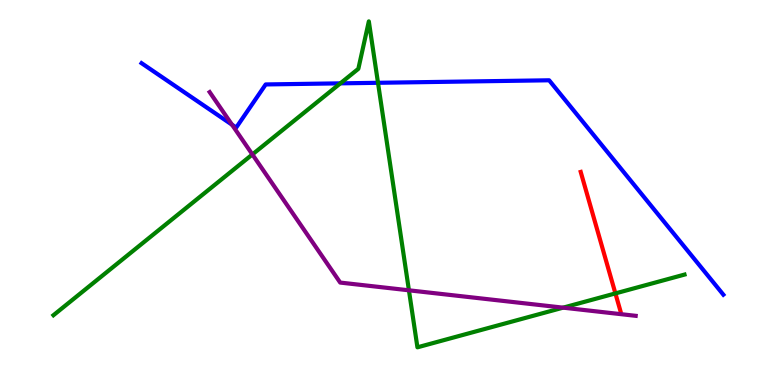[{'lines': ['blue', 'red'], 'intersections': []}, {'lines': ['green', 'red'], 'intersections': [{'x': 7.94, 'y': 2.38}]}, {'lines': ['purple', 'red'], 'intersections': []}, {'lines': ['blue', 'green'], 'intersections': [{'x': 4.39, 'y': 7.84}, {'x': 4.88, 'y': 7.85}]}, {'lines': ['blue', 'purple'], 'intersections': [{'x': 2.99, 'y': 6.76}]}, {'lines': ['green', 'purple'], 'intersections': [{'x': 3.26, 'y': 5.99}, {'x': 5.28, 'y': 2.46}, {'x': 7.27, 'y': 2.01}]}]